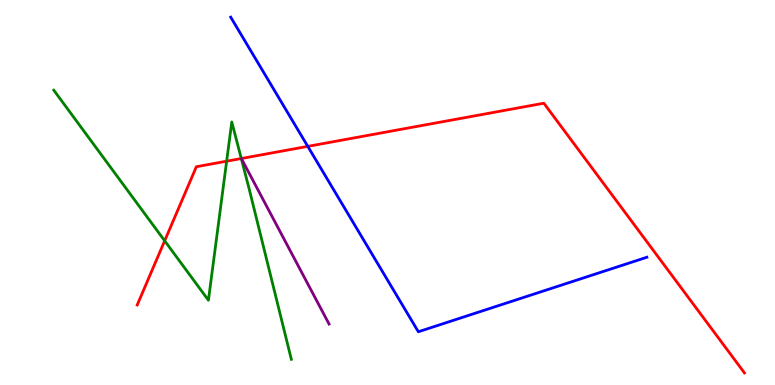[{'lines': ['blue', 'red'], 'intersections': [{'x': 3.97, 'y': 6.2}]}, {'lines': ['green', 'red'], 'intersections': [{'x': 2.12, 'y': 3.75}, {'x': 2.92, 'y': 5.81}, {'x': 3.11, 'y': 5.88}]}, {'lines': ['purple', 'red'], 'intersections': []}, {'lines': ['blue', 'green'], 'intersections': []}, {'lines': ['blue', 'purple'], 'intersections': []}, {'lines': ['green', 'purple'], 'intersections': []}]